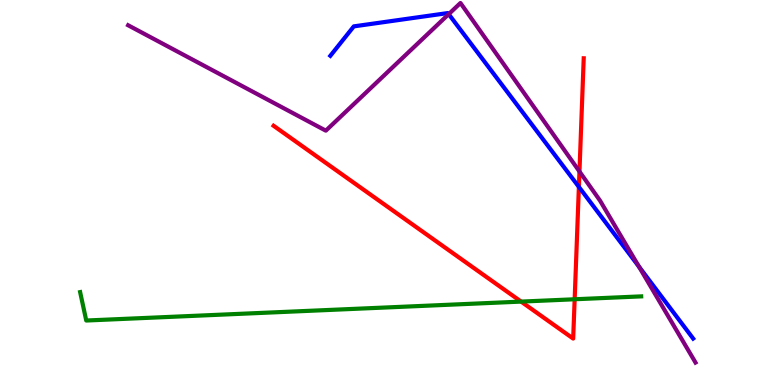[{'lines': ['blue', 'red'], 'intersections': [{'x': 7.47, 'y': 5.14}]}, {'lines': ['green', 'red'], 'intersections': [{'x': 6.72, 'y': 2.17}, {'x': 7.41, 'y': 2.23}]}, {'lines': ['purple', 'red'], 'intersections': [{'x': 7.48, 'y': 5.55}]}, {'lines': ['blue', 'green'], 'intersections': []}, {'lines': ['blue', 'purple'], 'intersections': [{'x': 5.79, 'y': 9.63}, {'x': 8.24, 'y': 3.07}]}, {'lines': ['green', 'purple'], 'intersections': []}]